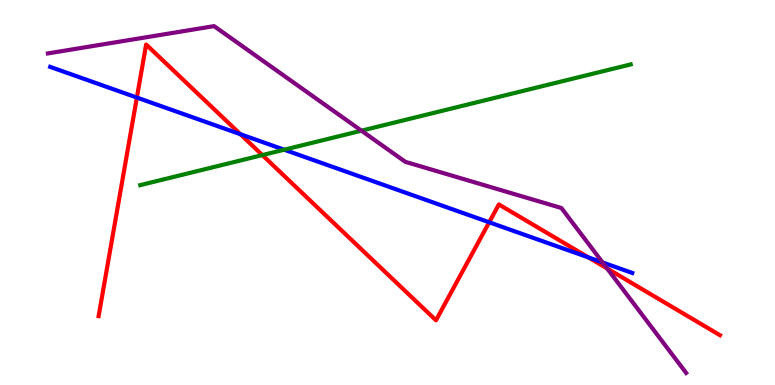[{'lines': ['blue', 'red'], 'intersections': [{'x': 1.77, 'y': 7.47}, {'x': 3.1, 'y': 6.51}, {'x': 6.31, 'y': 4.23}, {'x': 7.59, 'y': 3.31}]}, {'lines': ['green', 'red'], 'intersections': [{'x': 3.39, 'y': 5.97}]}, {'lines': ['purple', 'red'], 'intersections': [{'x': 7.83, 'y': 3.03}]}, {'lines': ['blue', 'green'], 'intersections': [{'x': 3.67, 'y': 6.11}]}, {'lines': ['blue', 'purple'], 'intersections': [{'x': 7.77, 'y': 3.18}]}, {'lines': ['green', 'purple'], 'intersections': [{'x': 4.66, 'y': 6.61}]}]